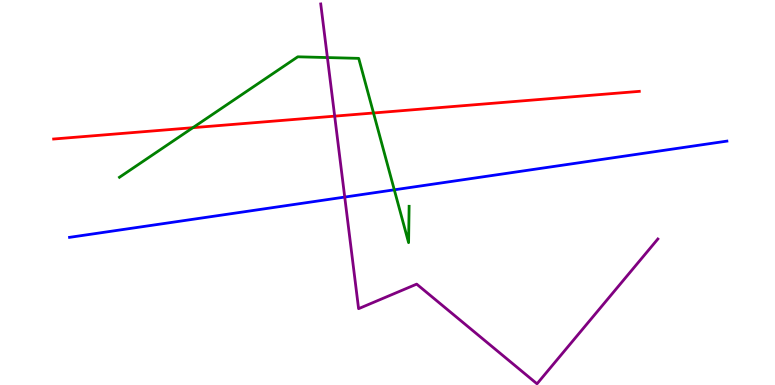[{'lines': ['blue', 'red'], 'intersections': []}, {'lines': ['green', 'red'], 'intersections': [{'x': 2.49, 'y': 6.68}, {'x': 4.82, 'y': 7.07}]}, {'lines': ['purple', 'red'], 'intersections': [{'x': 4.32, 'y': 6.98}]}, {'lines': ['blue', 'green'], 'intersections': [{'x': 5.09, 'y': 5.07}]}, {'lines': ['blue', 'purple'], 'intersections': [{'x': 4.45, 'y': 4.88}]}, {'lines': ['green', 'purple'], 'intersections': [{'x': 4.22, 'y': 8.5}]}]